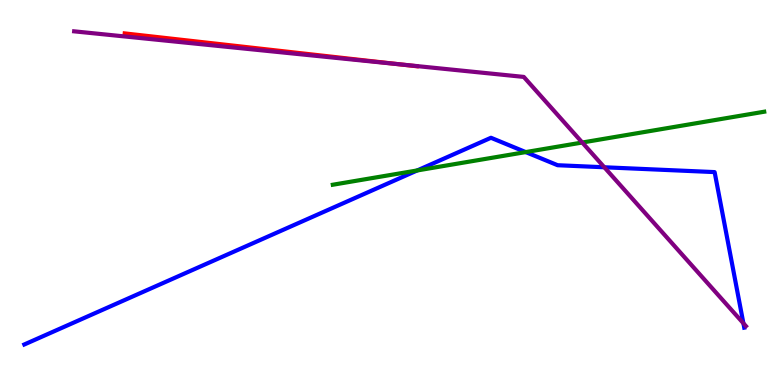[{'lines': ['blue', 'red'], 'intersections': []}, {'lines': ['green', 'red'], 'intersections': []}, {'lines': ['purple', 'red'], 'intersections': [{'x': 5.16, 'y': 8.33}]}, {'lines': ['blue', 'green'], 'intersections': [{'x': 5.38, 'y': 5.57}, {'x': 6.78, 'y': 6.05}]}, {'lines': ['blue', 'purple'], 'intersections': [{'x': 7.8, 'y': 5.66}, {'x': 9.59, 'y': 1.6}]}, {'lines': ['green', 'purple'], 'intersections': [{'x': 7.51, 'y': 6.3}]}]